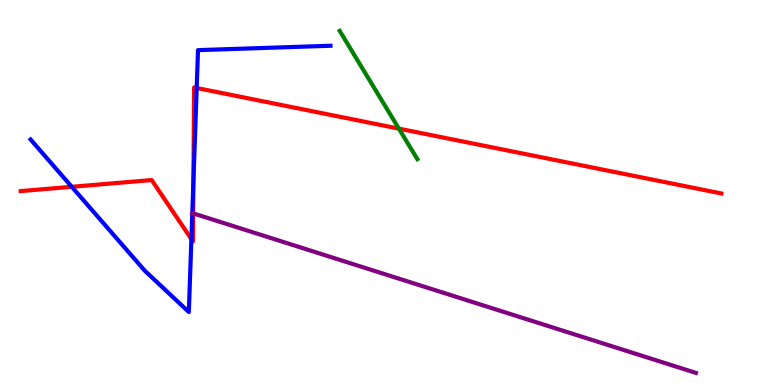[{'lines': ['blue', 'red'], 'intersections': [{'x': 0.926, 'y': 5.15}, {'x': 2.47, 'y': 3.79}, {'x': 2.5, 'y': 5.28}, {'x': 2.54, 'y': 7.71}]}, {'lines': ['green', 'red'], 'intersections': [{'x': 5.15, 'y': 6.66}]}, {'lines': ['purple', 'red'], 'intersections': [{'x': 2.49, 'y': 4.46}]}, {'lines': ['blue', 'green'], 'intersections': []}, {'lines': ['blue', 'purple'], 'intersections': [{'x': 2.48, 'y': 4.47}]}, {'lines': ['green', 'purple'], 'intersections': []}]